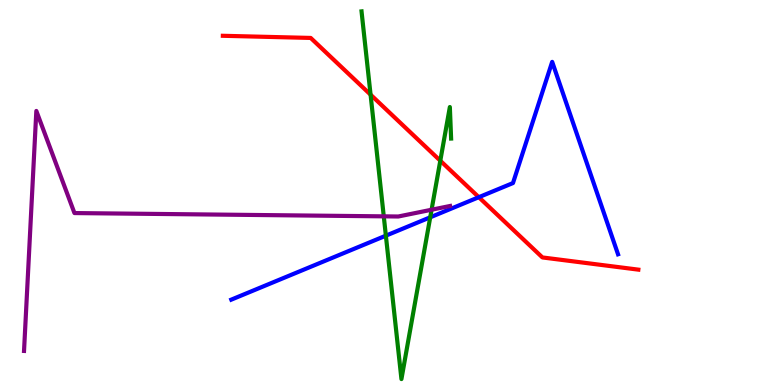[{'lines': ['blue', 'red'], 'intersections': [{'x': 6.18, 'y': 4.88}]}, {'lines': ['green', 'red'], 'intersections': [{'x': 4.78, 'y': 7.54}, {'x': 5.68, 'y': 5.83}]}, {'lines': ['purple', 'red'], 'intersections': []}, {'lines': ['blue', 'green'], 'intersections': [{'x': 4.98, 'y': 3.88}, {'x': 5.55, 'y': 4.36}]}, {'lines': ['blue', 'purple'], 'intersections': []}, {'lines': ['green', 'purple'], 'intersections': [{'x': 4.95, 'y': 4.38}, {'x': 5.57, 'y': 4.55}]}]